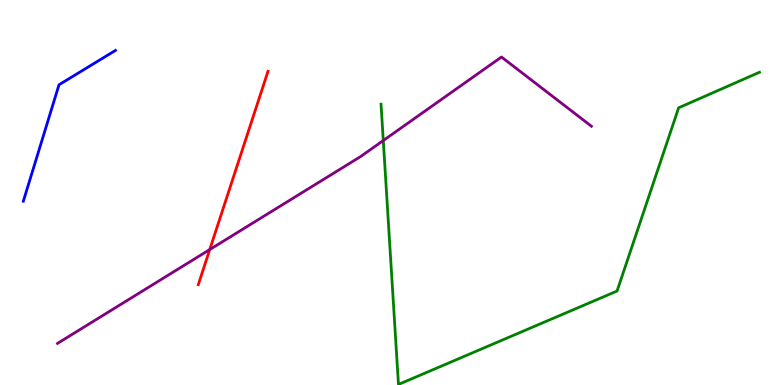[{'lines': ['blue', 'red'], 'intersections': []}, {'lines': ['green', 'red'], 'intersections': []}, {'lines': ['purple', 'red'], 'intersections': [{'x': 2.71, 'y': 3.52}]}, {'lines': ['blue', 'green'], 'intersections': []}, {'lines': ['blue', 'purple'], 'intersections': []}, {'lines': ['green', 'purple'], 'intersections': [{'x': 4.95, 'y': 6.35}]}]